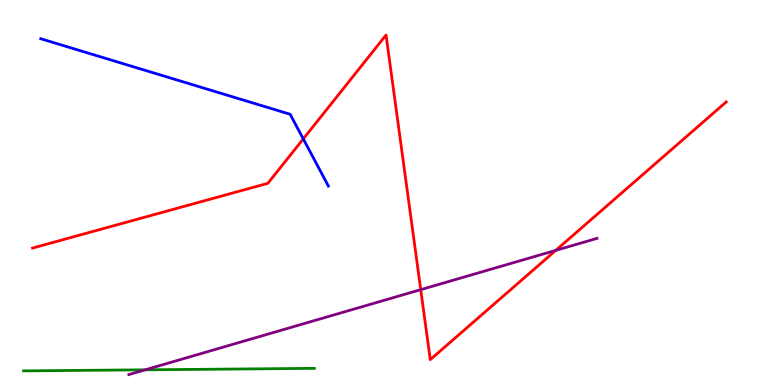[{'lines': ['blue', 'red'], 'intersections': [{'x': 3.91, 'y': 6.39}]}, {'lines': ['green', 'red'], 'intersections': []}, {'lines': ['purple', 'red'], 'intersections': [{'x': 5.43, 'y': 2.48}, {'x': 7.17, 'y': 3.5}]}, {'lines': ['blue', 'green'], 'intersections': []}, {'lines': ['blue', 'purple'], 'intersections': []}, {'lines': ['green', 'purple'], 'intersections': [{'x': 1.87, 'y': 0.394}]}]